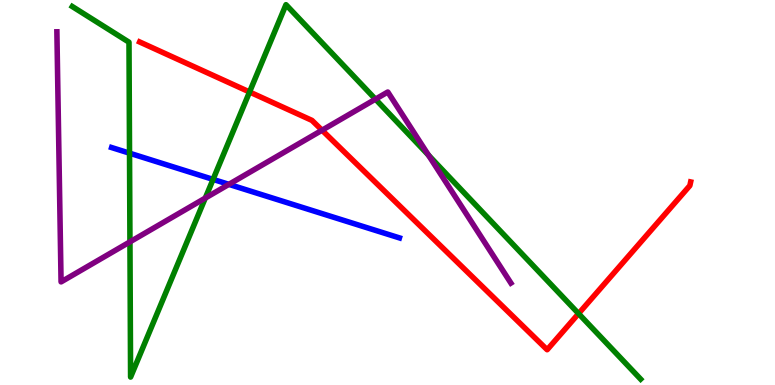[{'lines': ['blue', 'red'], 'intersections': []}, {'lines': ['green', 'red'], 'intersections': [{'x': 3.22, 'y': 7.61}, {'x': 7.47, 'y': 1.85}]}, {'lines': ['purple', 'red'], 'intersections': [{'x': 4.16, 'y': 6.62}]}, {'lines': ['blue', 'green'], 'intersections': [{'x': 1.67, 'y': 6.02}, {'x': 2.75, 'y': 5.34}]}, {'lines': ['blue', 'purple'], 'intersections': [{'x': 2.95, 'y': 5.21}]}, {'lines': ['green', 'purple'], 'intersections': [{'x': 1.68, 'y': 3.72}, {'x': 2.65, 'y': 4.85}, {'x': 4.84, 'y': 7.42}, {'x': 5.53, 'y': 5.97}]}]